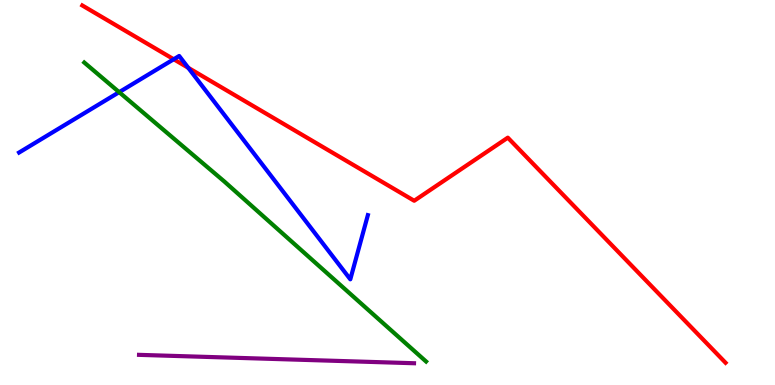[{'lines': ['blue', 'red'], 'intersections': [{'x': 2.24, 'y': 8.46}, {'x': 2.43, 'y': 8.24}]}, {'lines': ['green', 'red'], 'intersections': []}, {'lines': ['purple', 'red'], 'intersections': []}, {'lines': ['blue', 'green'], 'intersections': [{'x': 1.54, 'y': 7.61}]}, {'lines': ['blue', 'purple'], 'intersections': []}, {'lines': ['green', 'purple'], 'intersections': []}]